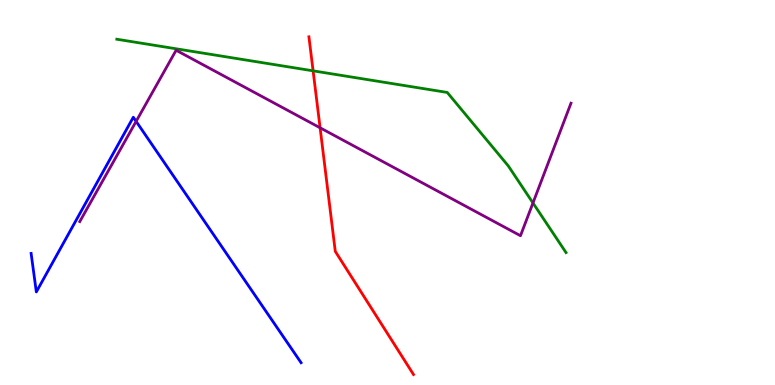[{'lines': ['blue', 'red'], 'intersections': []}, {'lines': ['green', 'red'], 'intersections': [{'x': 4.04, 'y': 8.16}]}, {'lines': ['purple', 'red'], 'intersections': [{'x': 4.13, 'y': 6.68}]}, {'lines': ['blue', 'green'], 'intersections': []}, {'lines': ['blue', 'purple'], 'intersections': [{'x': 1.76, 'y': 6.85}]}, {'lines': ['green', 'purple'], 'intersections': [{'x': 6.88, 'y': 4.73}]}]